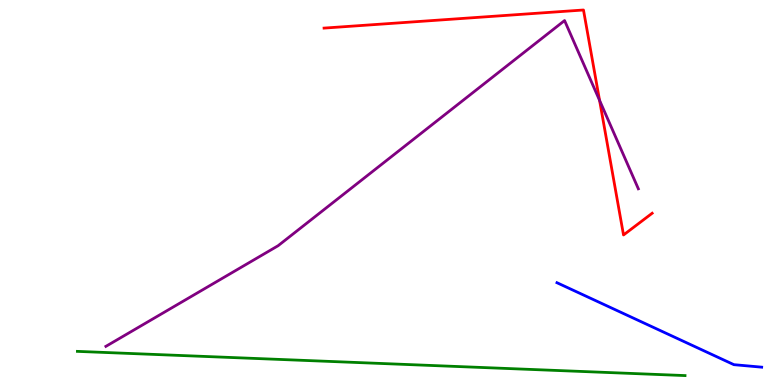[{'lines': ['blue', 'red'], 'intersections': []}, {'lines': ['green', 'red'], 'intersections': []}, {'lines': ['purple', 'red'], 'intersections': [{'x': 7.74, 'y': 7.39}]}, {'lines': ['blue', 'green'], 'intersections': []}, {'lines': ['blue', 'purple'], 'intersections': []}, {'lines': ['green', 'purple'], 'intersections': []}]